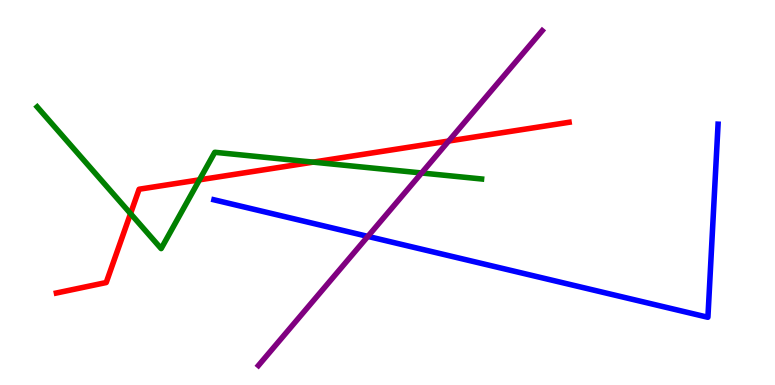[{'lines': ['blue', 'red'], 'intersections': []}, {'lines': ['green', 'red'], 'intersections': [{'x': 1.68, 'y': 4.45}, {'x': 2.57, 'y': 5.33}, {'x': 4.04, 'y': 5.79}]}, {'lines': ['purple', 'red'], 'intersections': [{'x': 5.79, 'y': 6.34}]}, {'lines': ['blue', 'green'], 'intersections': []}, {'lines': ['blue', 'purple'], 'intersections': [{'x': 4.75, 'y': 3.86}]}, {'lines': ['green', 'purple'], 'intersections': [{'x': 5.44, 'y': 5.51}]}]